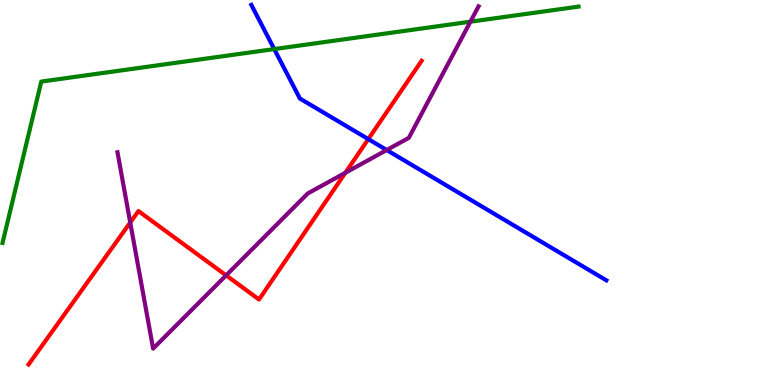[{'lines': ['blue', 'red'], 'intersections': [{'x': 4.75, 'y': 6.39}]}, {'lines': ['green', 'red'], 'intersections': []}, {'lines': ['purple', 'red'], 'intersections': [{'x': 1.68, 'y': 4.22}, {'x': 2.92, 'y': 2.85}, {'x': 4.46, 'y': 5.51}]}, {'lines': ['blue', 'green'], 'intersections': [{'x': 3.54, 'y': 8.73}]}, {'lines': ['blue', 'purple'], 'intersections': [{'x': 4.99, 'y': 6.1}]}, {'lines': ['green', 'purple'], 'intersections': [{'x': 6.07, 'y': 9.44}]}]